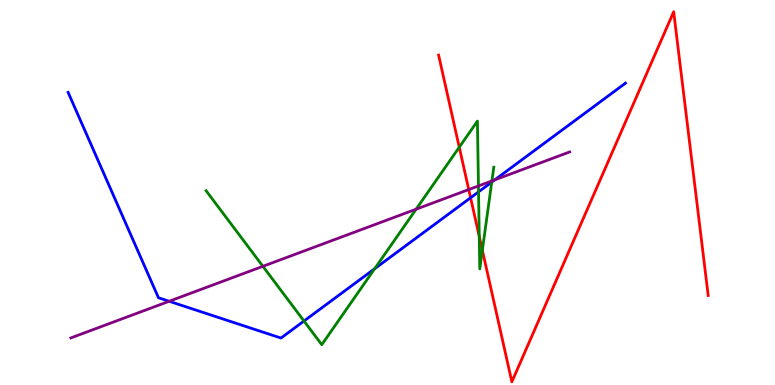[{'lines': ['blue', 'red'], 'intersections': [{'x': 6.07, 'y': 4.86}]}, {'lines': ['green', 'red'], 'intersections': [{'x': 5.93, 'y': 6.18}, {'x': 6.18, 'y': 3.86}, {'x': 6.22, 'y': 3.5}]}, {'lines': ['purple', 'red'], 'intersections': [{'x': 6.05, 'y': 5.08}]}, {'lines': ['blue', 'green'], 'intersections': [{'x': 3.92, 'y': 1.66}, {'x': 4.83, 'y': 3.02}, {'x': 6.17, 'y': 5.02}, {'x': 6.34, 'y': 5.27}]}, {'lines': ['blue', 'purple'], 'intersections': [{'x': 2.18, 'y': 2.17}, {'x': 6.38, 'y': 5.33}]}, {'lines': ['green', 'purple'], 'intersections': [{'x': 3.39, 'y': 3.08}, {'x': 5.37, 'y': 4.57}, {'x': 6.17, 'y': 5.17}, {'x': 6.35, 'y': 5.3}]}]